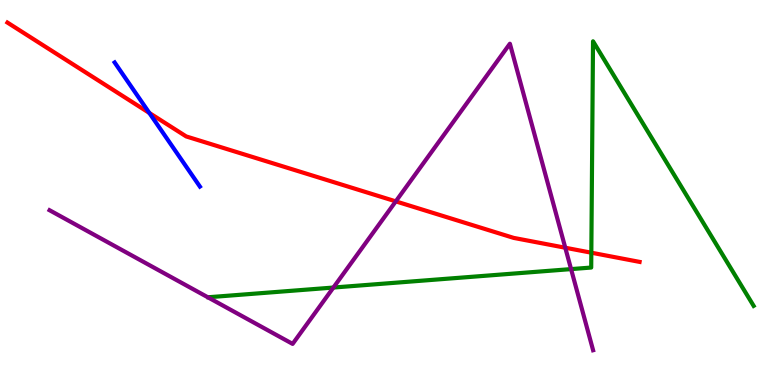[{'lines': ['blue', 'red'], 'intersections': [{'x': 1.93, 'y': 7.07}]}, {'lines': ['green', 'red'], 'intersections': [{'x': 7.63, 'y': 3.44}]}, {'lines': ['purple', 'red'], 'intersections': [{'x': 5.11, 'y': 4.77}, {'x': 7.29, 'y': 3.57}]}, {'lines': ['blue', 'green'], 'intersections': []}, {'lines': ['blue', 'purple'], 'intersections': []}, {'lines': ['green', 'purple'], 'intersections': [{'x': 4.3, 'y': 2.53}, {'x': 7.37, 'y': 3.01}]}]